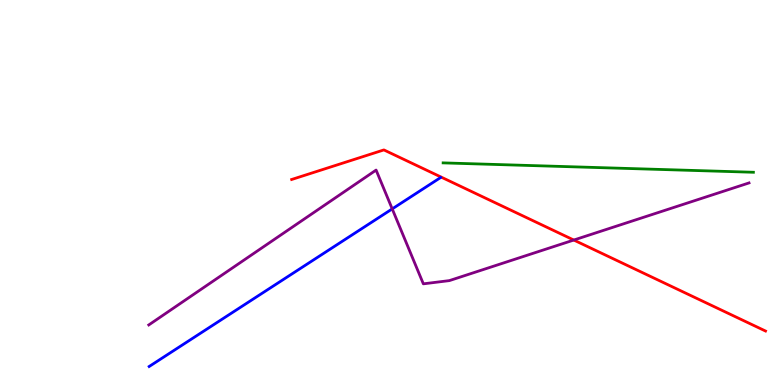[{'lines': ['blue', 'red'], 'intersections': []}, {'lines': ['green', 'red'], 'intersections': []}, {'lines': ['purple', 'red'], 'intersections': [{'x': 7.4, 'y': 3.77}]}, {'lines': ['blue', 'green'], 'intersections': []}, {'lines': ['blue', 'purple'], 'intersections': [{'x': 5.06, 'y': 4.57}]}, {'lines': ['green', 'purple'], 'intersections': []}]